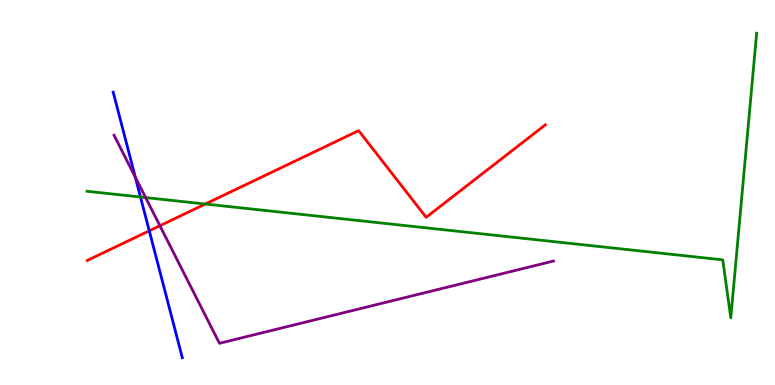[{'lines': ['blue', 'red'], 'intersections': [{'x': 1.93, 'y': 4.0}]}, {'lines': ['green', 'red'], 'intersections': [{'x': 2.65, 'y': 4.7}]}, {'lines': ['purple', 'red'], 'intersections': [{'x': 2.06, 'y': 4.14}]}, {'lines': ['blue', 'green'], 'intersections': [{'x': 1.81, 'y': 4.88}]}, {'lines': ['blue', 'purple'], 'intersections': [{'x': 1.75, 'y': 5.4}]}, {'lines': ['green', 'purple'], 'intersections': [{'x': 1.88, 'y': 4.87}]}]